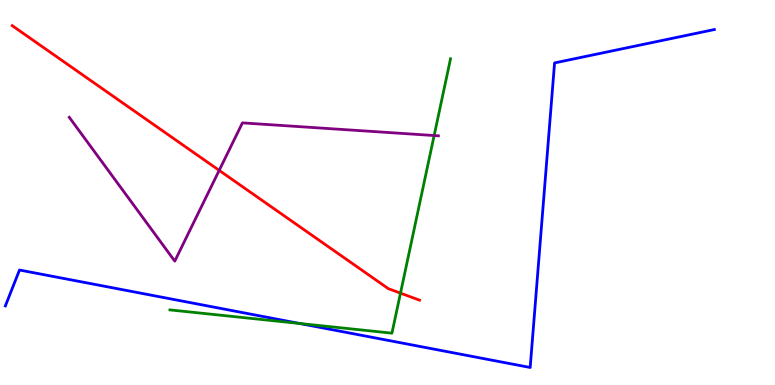[{'lines': ['blue', 'red'], 'intersections': []}, {'lines': ['green', 'red'], 'intersections': [{'x': 5.17, 'y': 2.39}]}, {'lines': ['purple', 'red'], 'intersections': [{'x': 2.83, 'y': 5.57}]}, {'lines': ['blue', 'green'], 'intersections': [{'x': 3.87, 'y': 1.6}]}, {'lines': ['blue', 'purple'], 'intersections': []}, {'lines': ['green', 'purple'], 'intersections': [{'x': 5.6, 'y': 6.48}]}]